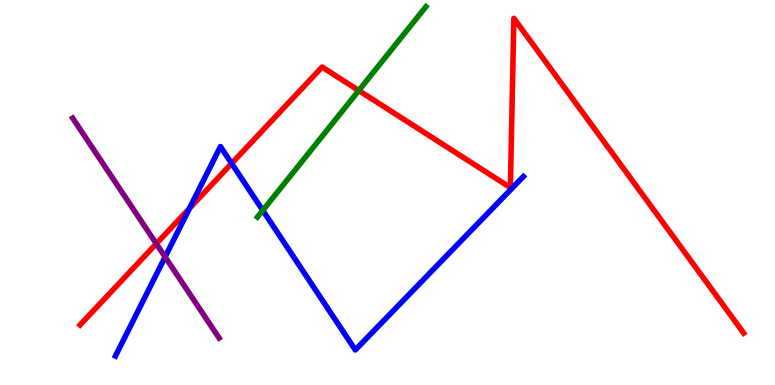[{'lines': ['blue', 'red'], 'intersections': [{'x': 2.44, 'y': 4.59}, {'x': 2.99, 'y': 5.75}]}, {'lines': ['green', 'red'], 'intersections': [{'x': 4.63, 'y': 7.65}]}, {'lines': ['purple', 'red'], 'intersections': [{'x': 2.02, 'y': 3.67}]}, {'lines': ['blue', 'green'], 'intersections': [{'x': 3.39, 'y': 4.53}]}, {'lines': ['blue', 'purple'], 'intersections': [{'x': 2.13, 'y': 3.33}]}, {'lines': ['green', 'purple'], 'intersections': []}]